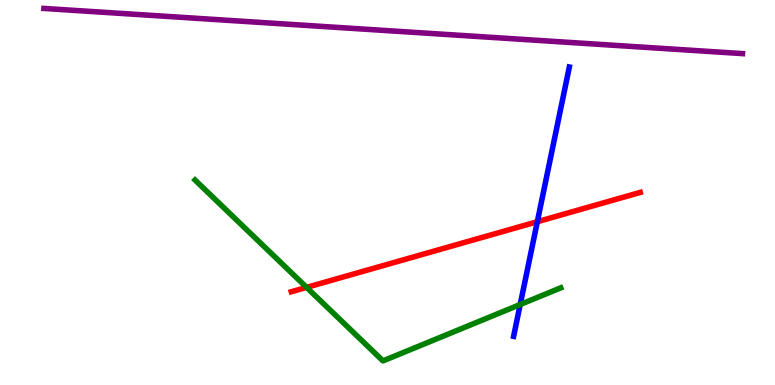[{'lines': ['blue', 'red'], 'intersections': [{'x': 6.93, 'y': 4.24}]}, {'lines': ['green', 'red'], 'intersections': [{'x': 3.96, 'y': 2.54}]}, {'lines': ['purple', 'red'], 'intersections': []}, {'lines': ['blue', 'green'], 'intersections': [{'x': 6.71, 'y': 2.09}]}, {'lines': ['blue', 'purple'], 'intersections': []}, {'lines': ['green', 'purple'], 'intersections': []}]